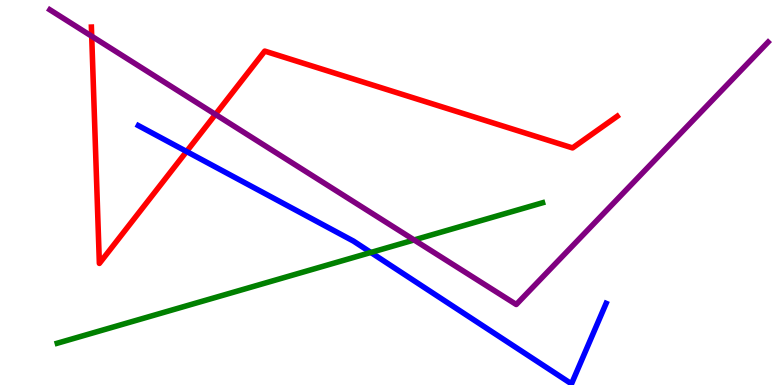[{'lines': ['blue', 'red'], 'intersections': [{'x': 2.41, 'y': 6.07}]}, {'lines': ['green', 'red'], 'intersections': []}, {'lines': ['purple', 'red'], 'intersections': [{'x': 1.18, 'y': 9.06}, {'x': 2.78, 'y': 7.03}]}, {'lines': ['blue', 'green'], 'intersections': [{'x': 4.79, 'y': 3.44}]}, {'lines': ['blue', 'purple'], 'intersections': []}, {'lines': ['green', 'purple'], 'intersections': [{'x': 5.34, 'y': 3.77}]}]